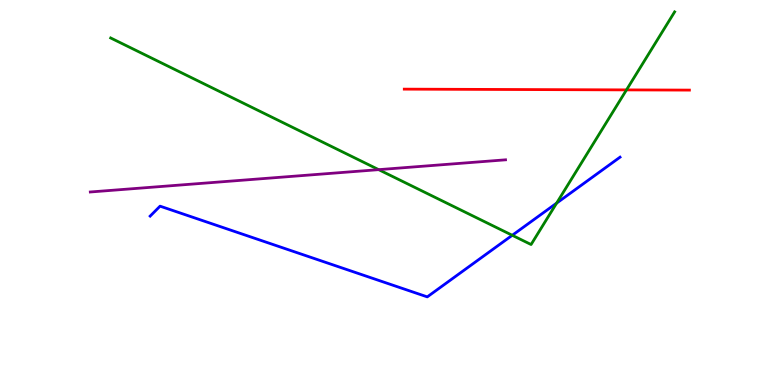[{'lines': ['blue', 'red'], 'intersections': []}, {'lines': ['green', 'red'], 'intersections': [{'x': 8.08, 'y': 7.67}]}, {'lines': ['purple', 'red'], 'intersections': []}, {'lines': ['blue', 'green'], 'intersections': [{'x': 6.61, 'y': 3.89}, {'x': 7.18, 'y': 4.72}]}, {'lines': ['blue', 'purple'], 'intersections': []}, {'lines': ['green', 'purple'], 'intersections': [{'x': 4.89, 'y': 5.59}]}]